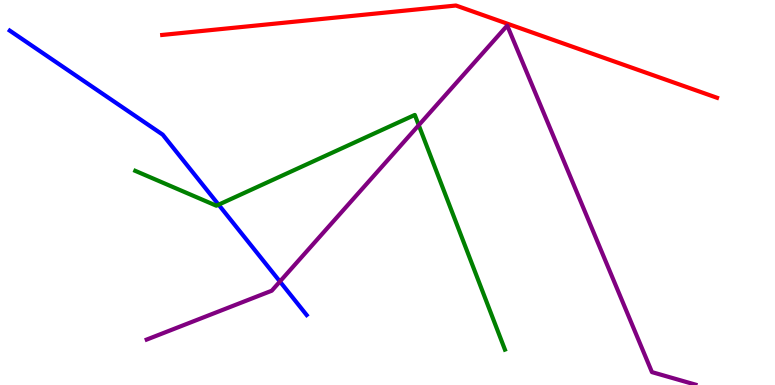[{'lines': ['blue', 'red'], 'intersections': []}, {'lines': ['green', 'red'], 'intersections': []}, {'lines': ['purple', 'red'], 'intersections': []}, {'lines': ['blue', 'green'], 'intersections': [{'x': 2.82, 'y': 4.68}]}, {'lines': ['blue', 'purple'], 'intersections': [{'x': 3.61, 'y': 2.69}]}, {'lines': ['green', 'purple'], 'intersections': [{'x': 5.4, 'y': 6.75}]}]